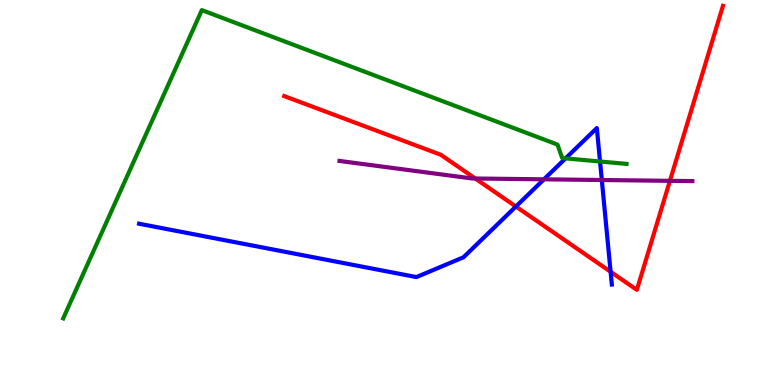[{'lines': ['blue', 'red'], 'intersections': [{'x': 6.66, 'y': 4.64}, {'x': 7.88, 'y': 2.94}]}, {'lines': ['green', 'red'], 'intersections': []}, {'lines': ['purple', 'red'], 'intersections': [{'x': 6.13, 'y': 5.36}, {'x': 8.64, 'y': 5.3}]}, {'lines': ['blue', 'green'], 'intersections': [{'x': 7.3, 'y': 5.89}, {'x': 7.74, 'y': 5.81}]}, {'lines': ['blue', 'purple'], 'intersections': [{'x': 7.02, 'y': 5.34}, {'x': 7.77, 'y': 5.32}]}, {'lines': ['green', 'purple'], 'intersections': []}]